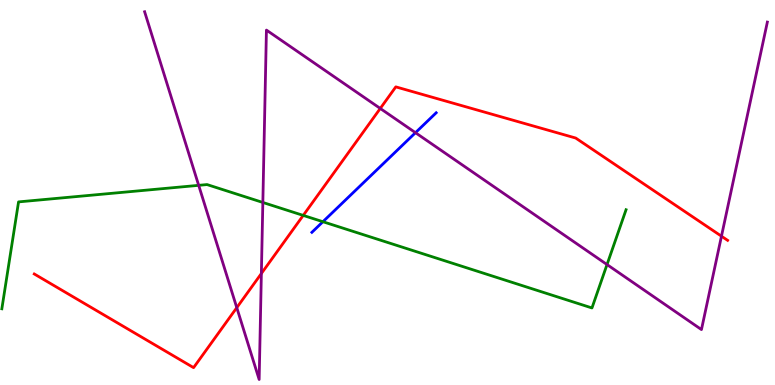[{'lines': ['blue', 'red'], 'intersections': []}, {'lines': ['green', 'red'], 'intersections': [{'x': 3.91, 'y': 4.41}]}, {'lines': ['purple', 'red'], 'intersections': [{'x': 3.06, 'y': 2.01}, {'x': 3.37, 'y': 2.9}, {'x': 4.91, 'y': 7.18}, {'x': 9.31, 'y': 3.86}]}, {'lines': ['blue', 'green'], 'intersections': [{'x': 4.17, 'y': 4.24}]}, {'lines': ['blue', 'purple'], 'intersections': [{'x': 5.36, 'y': 6.55}]}, {'lines': ['green', 'purple'], 'intersections': [{'x': 2.56, 'y': 5.19}, {'x': 3.39, 'y': 4.74}, {'x': 7.83, 'y': 3.13}]}]